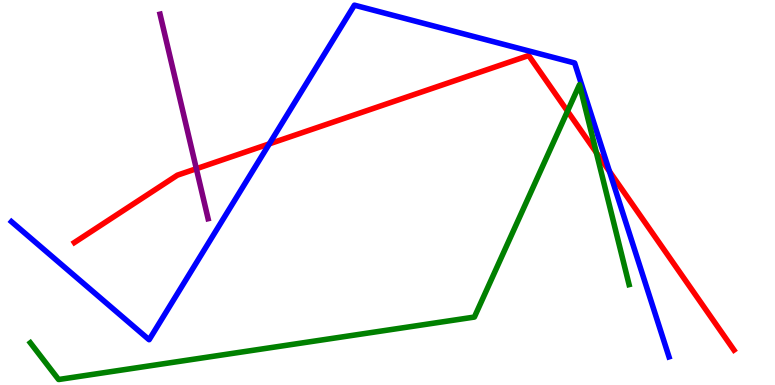[{'lines': ['blue', 'red'], 'intersections': [{'x': 3.48, 'y': 6.26}, {'x': 7.86, 'y': 5.55}]}, {'lines': ['green', 'red'], 'intersections': [{'x': 7.32, 'y': 7.11}, {'x': 7.69, 'y': 6.04}]}, {'lines': ['purple', 'red'], 'intersections': [{'x': 2.53, 'y': 5.62}]}, {'lines': ['blue', 'green'], 'intersections': []}, {'lines': ['blue', 'purple'], 'intersections': []}, {'lines': ['green', 'purple'], 'intersections': []}]